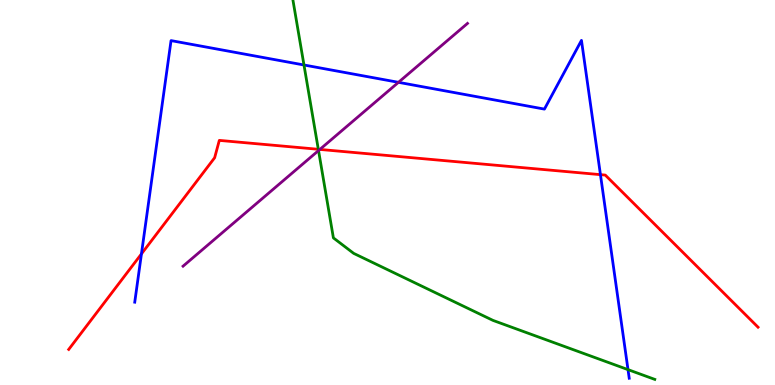[{'lines': ['blue', 'red'], 'intersections': [{'x': 1.83, 'y': 3.41}, {'x': 7.75, 'y': 5.46}]}, {'lines': ['green', 'red'], 'intersections': [{'x': 4.11, 'y': 6.12}]}, {'lines': ['purple', 'red'], 'intersections': [{'x': 4.13, 'y': 6.12}]}, {'lines': ['blue', 'green'], 'intersections': [{'x': 3.92, 'y': 8.31}, {'x': 8.1, 'y': 0.399}]}, {'lines': ['blue', 'purple'], 'intersections': [{'x': 5.14, 'y': 7.86}]}, {'lines': ['green', 'purple'], 'intersections': [{'x': 4.11, 'y': 6.09}]}]